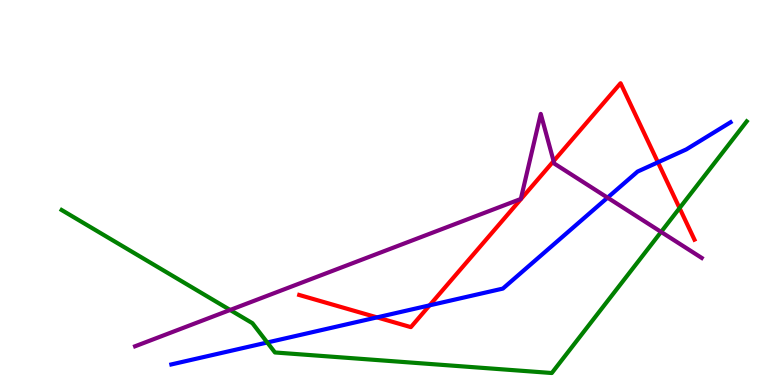[{'lines': ['blue', 'red'], 'intersections': [{'x': 4.86, 'y': 1.76}, {'x': 5.54, 'y': 2.07}, {'x': 8.49, 'y': 5.78}]}, {'lines': ['green', 'red'], 'intersections': [{'x': 8.77, 'y': 4.59}]}, {'lines': ['purple', 'red'], 'intersections': [{'x': 7.14, 'y': 5.82}]}, {'lines': ['blue', 'green'], 'intersections': [{'x': 3.45, 'y': 1.1}]}, {'lines': ['blue', 'purple'], 'intersections': [{'x': 7.84, 'y': 4.87}]}, {'lines': ['green', 'purple'], 'intersections': [{'x': 2.97, 'y': 1.95}, {'x': 8.53, 'y': 3.98}]}]